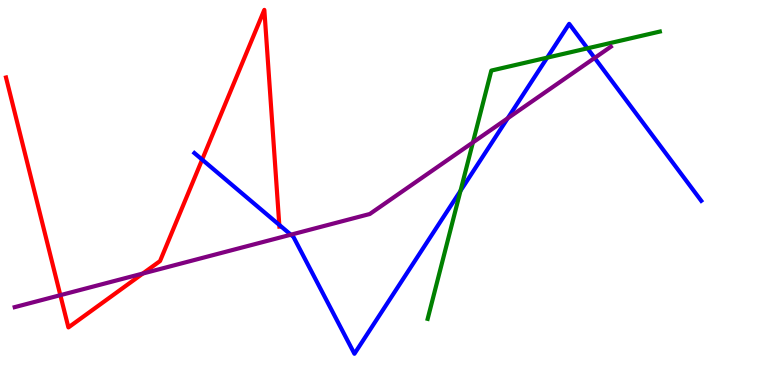[{'lines': ['blue', 'red'], 'intersections': [{'x': 2.61, 'y': 5.85}, {'x': 3.6, 'y': 4.16}]}, {'lines': ['green', 'red'], 'intersections': []}, {'lines': ['purple', 'red'], 'intersections': [{'x': 0.779, 'y': 2.33}, {'x': 1.84, 'y': 2.9}]}, {'lines': ['blue', 'green'], 'intersections': [{'x': 5.94, 'y': 5.04}, {'x': 7.06, 'y': 8.5}, {'x': 7.58, 'y': 8.74}]}, {'lines': ['blue', 'purple'], 'intersections': [{'x': 3.75, 'y': 3.9}, {'x': 6.55, 'y': 6.93}, {'x': 7.67, 'y': 8.49}]}, {'lines': ['green', 'purple'], 'intersections': [{'x': 6.1, 'y': 6.3}]}]